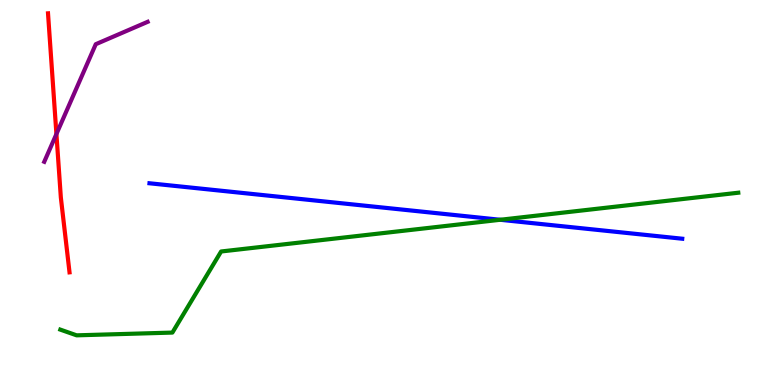[{'lines': ['blue', 'red'], 'intersections': []}, {'lines': ['green', 'red'], 'intersections': []}, {'lines': ['purple', 'red'], 'intersections': [{'x': 0.728, 'y': 6.52}]}, {'lines': ['blue', 'green'], 'intersections': [{'x': 6.45, 'y': 4.29}]}, {'lines': ['blue', 'purple'], 'intersections': []}, {'lines': ['green', 'purple'], 'intersections': []}]